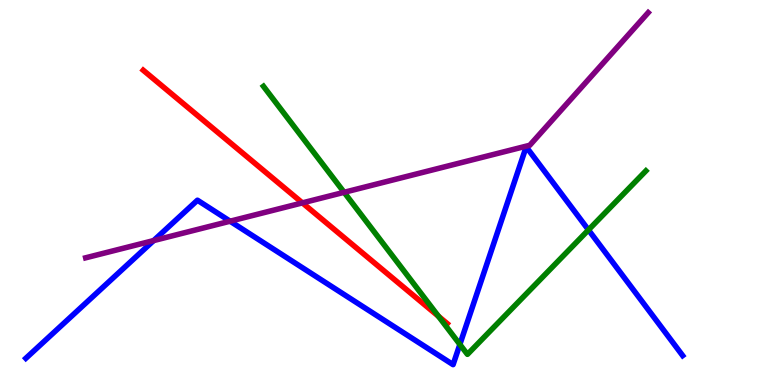[{'lines': ['blue', 'red'], 'intersections': []}, {'lines': ['green', 'red'], 'intersections': [{'x': 5.66, 'y': 1.79}]}, {'lines': ['purple', 'red'], 'intersections': [{'x': 3.9, 'y': 4.73}]}, {'lines': ['blue', 'green'], 'intersections': [{'x': 5.93, 'y': 1.05}, {'x': 7.59, 'y': 4.03}]}, {'lines': ['blue', 'purple'], 'intersections': [{'x': 1.98, 'y': 3.75}, {'x': 2.97, 'y': 4.25}]}, {'lines': ['green', 'purple'], 'intersections': [{'x': 4.44, 'y': 5.0}]}]